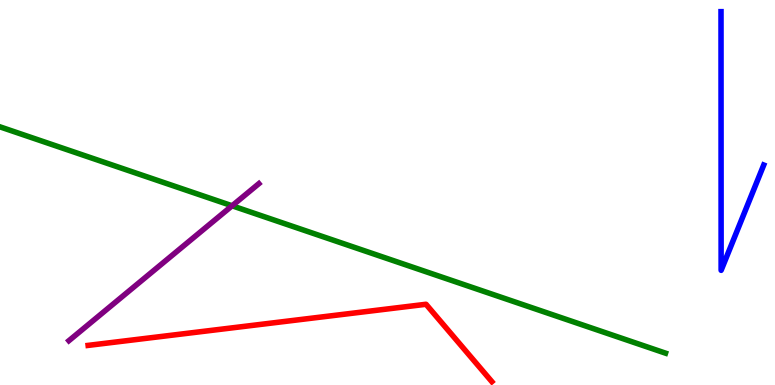[{'lines': ['blue', 'red'], 'intersections': []}, {'lines': ['green', 'red'], 'intersections': []}, {'lines': ['purple', 'red'], 'intersections': []}, {'lines': ['blue', 'green'], 'intersections': []}, {'lines': ['blue', 'purple'], 'intersections': []}, {'lines': ['green', 'purple'], 'intersections': [{'x': 2.99, 'y': 4.66}]}]